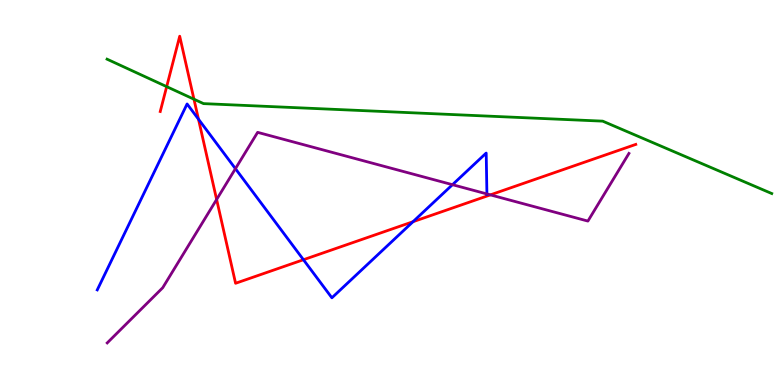[{'lines': ['blue', 'red'], 'intersections': [{'x': 2.56, 'y': 6.9}, {'x': 3.92, 'y': 3.25}, {'x': 5.33, 'y': 4.24}]}, {'lines': ['green', 'red'], 'intersections': [{'x': 2.15, 'y': 7.75}, {'x': 2.5, 'y': 7.42}]}, {'lines': ['purple', 'red'], 'intersections': [{'x': 2.8, 'y': 4.82}, {'x': 6.33, 'y': 4.94}]}, {'lines': ['blue', 'green'], 'intersections': []}, {'lines': ['blue', 'purple'], 'intersections': [{'x': 3.04, 'y': 5.62}, {'x': 5.84, 'y': 5.2}, {'x': 6.28, 'y': 4.96}]}, {'lines': ['green', 'purple'], 'intersections': []}]